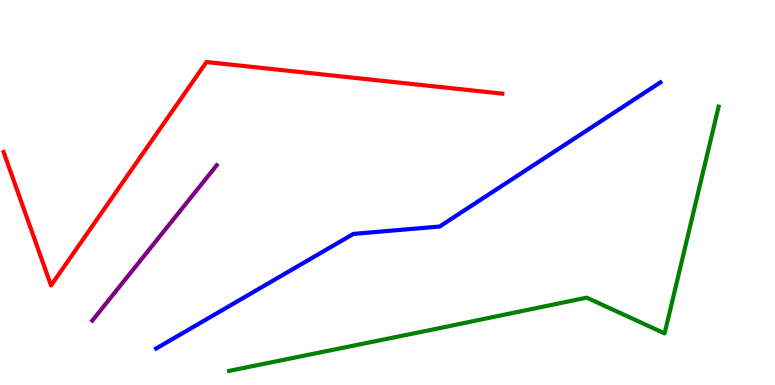[{'lines': ['blue', 'red'], 'intersections': []}, {'lines': ['green', 'red'], 'intersections': []}, {'lines': ['purple', 'red'], 'intersections': []}, {'lines': ['blue', 'green'], 'intersections': []}, {'lines': ['blue', 'purple'], 'intersections': []}, {'lines': ['green', 'purple'], 'intersections': []}]